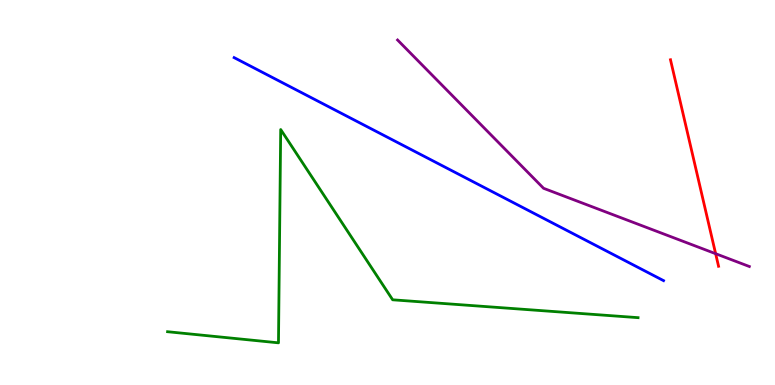[{'lines': ['blue', 'red'], 'intersections': []}, {'lines': ['green', 'red'], 'intersections': []}, {'lines': ['purple', 'red'], 'intersections': [{'x': 9.23, 'y': 3.41}]}, {'lines': ['blue', 'green'], 'intersections': []}, {'lines': ['blue', 'purple'], 'intersections': []}, {'lines': ['green', 'purple'], 'intersections': []}]